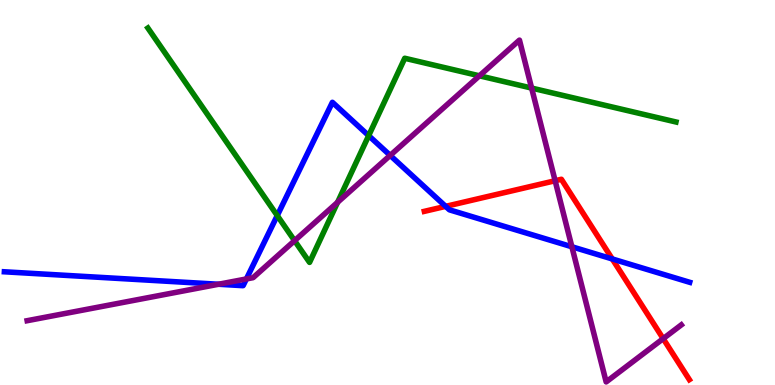[{'lines': ['blue', 'red'], 'intersections': [{'x': 5.75, 'y': 4.64}, {'x': 7.9, 'y': 3.27}]}, {'lines': ['green', 'red'], 'intersections': []}, {'lines': ['purple', 'red'], 'intersections': [{'x': 7.16, 'y': 5.31}, {'x': 8.56, 'y': 1.2}]}, {'lines': ['blue', 'green'], 'intersections': [{'x': 3.58, 'y': 4.4}, {'x': 4.76, 'y': 6.48}]}, {'lines': ['blue', 'purple'], 'intersections': [{'x': 2.82, 'y': 2.62}, {'x': 3.18, 'y': 2.75}, {'x': 5.03, 'y': 5.96}, {'x': 7.38, 'y': 3.59}]}, {'lines': ['green', 'purple'], 'intersections': [{'x': 3.8, 'y': 3.75}, {'x': 4.36, 'y': 4.74}, {'x': 6.19, 'y': 8.03}, {'x': 6.86, 'y': 7.71}]}]